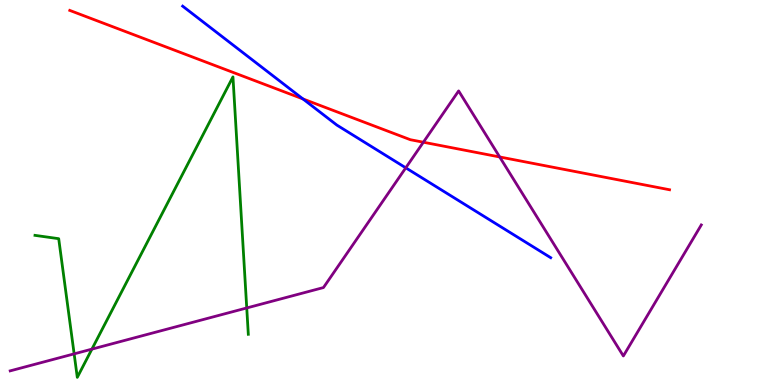[{'lines': ['blue', 'red'], 'intersections': [{'x': 3.91, 'y': 7.43}]}, {'lines': ['green', 'red'], 'intersections': []}, {'lines': ['purple', 'red'], 'intersections': [{'x': 5.46, 'y': 6.31}, {'x': 6.45, 'y': 5.92}]}, {'lines': ['blue', 'green'], 'intersections': []}, {'lines': ['blue', 'purple'], 'intersections': [{'x': 5.24, 'y': 5.64}]}, {'lines': ['green', 'purple'], 'intersections': [{'x': 0.957, 'y': 0.809}, {'x': 1.19, 'y': 0.932}, {'x': 3.18, 'y': 2.0}]}]